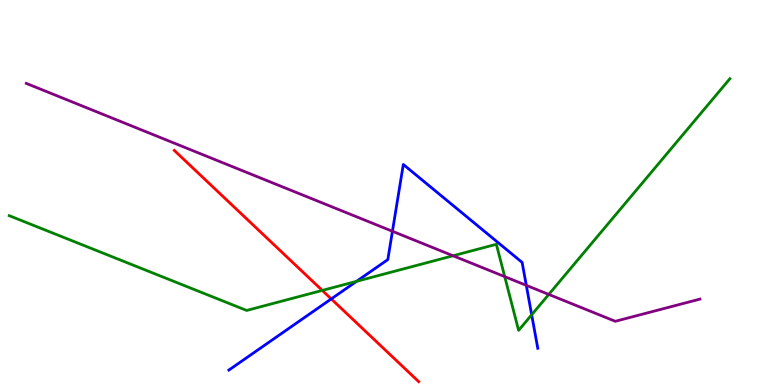[{'lines': ['blue', 'red'], 'intersections': [{'x': 4.27, 'y': 2.24}]}, {'lines': ['green', 'red'], 'intersections': [{'x': 4.16, 'y': 2.46}]}, {'lines': ['purple', 'red'], 'intersections': []}, {'lines': ['blue', 'green'], 'intersections': [{'x': 4.6, 'y': 2.69}, {'x': 6.86, 'y': 1.82}]}, {'lines': ['blue', 'purple'], 'intersections': [{'x': 5.06, 'y': 3.99}, {'x': 6.79, 'y': 2.59}]}, {'lines': ['green', 'purple'], 'intersections': [{'x': 5.85, 'y': 3.36}, {'x': 6.51, 'y': 2.81}, {'x': 7.08, 'y': 2.35}]}]